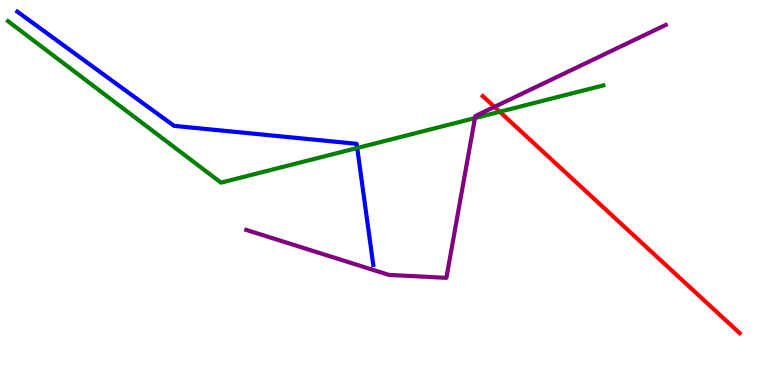[{'lines': ['blue', 'red'], 'intersections': []}, {'lines': ['green', 'red'], 'intersections': [{'x': 6.45, 'y': 7.1}]}, {'lines': ['purple', 'red'], 'intersections': [{'x': 6.38, 'y': 7.22}]}, {'lines': ['blue', 'green'], 'intersections': [{'x': 4.61, 'y': 6.16}]}, {'lines': ['blue', 'purple'], 'intersections': []}, {'lines': ['green', 'purple'], 'intersections': [{'x': 6.13, 'y': 6.93}]}]